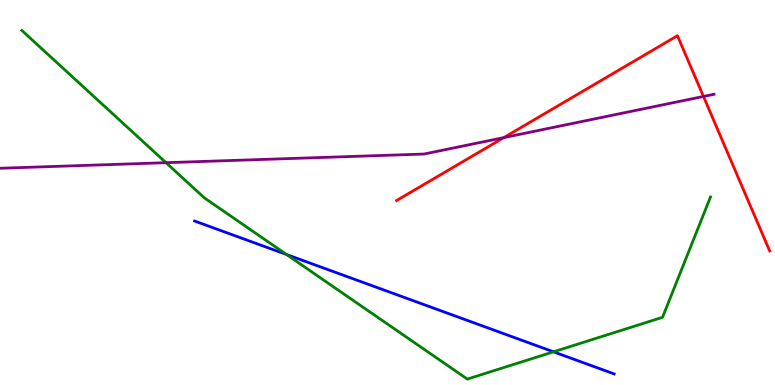[{'lines': ['blue', 'red'], 'intersections': []}, {'lines': ['green', 'red'], 'intersections': []}, {'lines': ['purple', 'red'], 'intersections': [{'x': 6.5, 'y': 6.43}, {'x': 9.08, 'y': 7.49}]}, {'lines': ['blue', 'green'], 'intersections': [{'x': 3.7, 'y': 3.39}, {'x': 7.14, 'y': 0.862}]}, {'lines': ['blue', 'purple'], 'intersections': []}, {'lines': ['green', 'purple'], 'intersections': [{'x': 2.14, 'y': 5.77}]}]